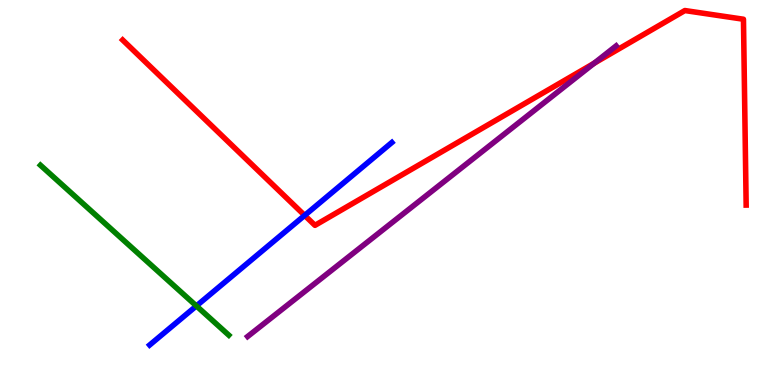[{'lines': ['blue', 'red'], 'intersections': [{'x': 3.93, 'y': 4.41}]}, {'lines': ['green', 'red'], 'intersections': []}, {'lines': ['purple', 'red'], 'intersections': [{'x': 7.67, 'y': 8.36}]}, {'lines': ['blue', 'green'], 'intersections': [{'x': 2.53, 'y': 2.05}]}, {'lines': ['blue', 'purple'], 'intersections': []}, {'lines': ['green', 'purple'], 'intersections': []}]